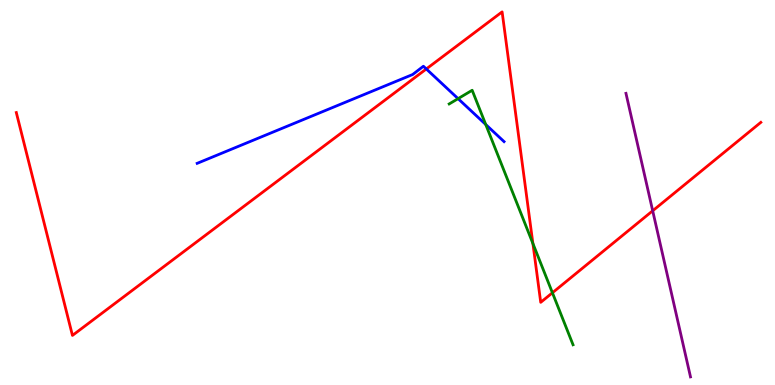[{'lines': ['blue', 'red'], 'intersections': [{'x': 5.5, 'y': 8.21}]}, {'lines': ['green', 'red'], 'intersections': [{'x': 6.88, 'y': 3.68}, {'x': 7.13, 'y': 2.4}]}, {'lines': ['purple', 'red'], 'intersections': [{'x': 8.42, 'y': 4.53}]}, {'lines': ['blue', 'green'], 'intersections': [{'x': 5.91, 'y': 7.44}, {'x': 6.27, 'y': 6.77}]}, {'lines': ['blue', 'purple'], 'intersections': []}, {'lines': ['green', 'purple'], 'intersections': []}]